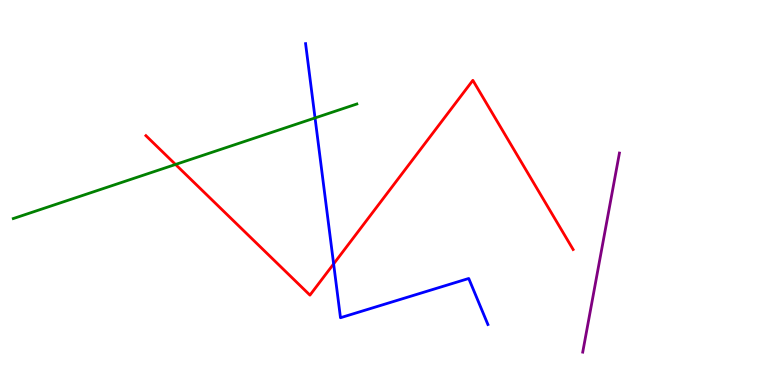[{'lines': ['blue', 'red'], 'intersections': [{'x': 4.3, 'y': 3.15}]}, {'lines': ['green', 'red'], 'intersections': [{'x': 2.26, 'y': 5.73}]}, {'lines': ['purple', 'red'], 'intersections': []}, {'lines': ['blue', 'green'], 'intersections': [{'x': 4.07, 'y': 6.94}]}, {'lines': ['blue', 'purple'], 'intersections': []}, {'lines': ['green', 'purple'], 'intersections': []}]